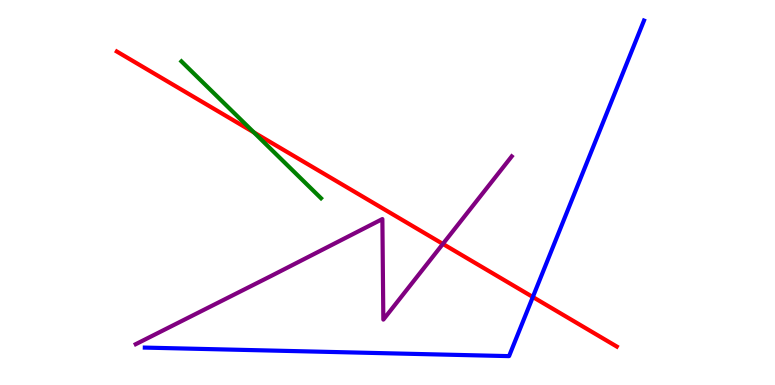[{'lines': ['blue', 'red'], 'intersections': [{'x': 6.88, 'y': 2.29}]}, {'lines': ['green', 'red'], 'intersections': [{'x': 3.28, 'y': 6.56}]}, {'lines': ['purple', 'red'], 'intersections': [{'x': 5.71, 'y': 3.66}]}, {'lines': ['blue', 'green'], 'intersections': []}, {'lines': ['blue', 'purple'], 'intersections': []}, {'lines': ['green', 'purple'], 'intersections': []}]